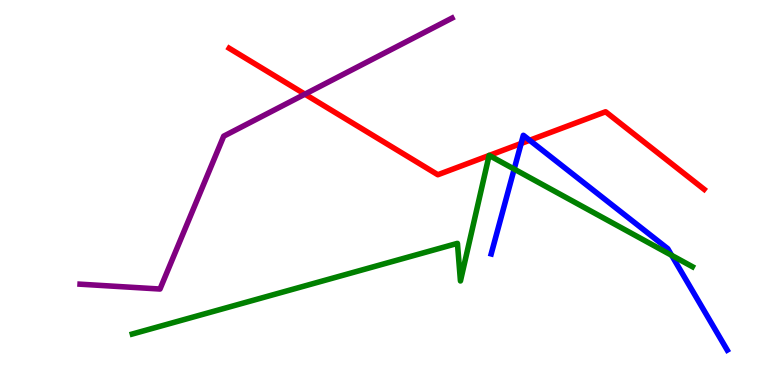[{'lines': ['blue', 'red'], 'intersections': [{'x': 6.72, 'y': 6.27}, {'x': 6.83, 'y': 6.36}]}, {'lines': ['green', 'red'], 'intersections': [{'x': 6.31, 'y': 5.96}, {'x': 6.31, 'y': 5.96}]}, {'lines': ['purple', 'red'], 'intersections': [{'x': 3.93, 'y': 7.55}]}, {'lines': ['blue', 'green'], 'intersections': [{'x': 6.63, 'y': 5.61}, {'x': 8.67, 'y': 3.37}]}, {'lines': ['blue', 'purple'], 'intersections': []}, {'lines': ['green', 'purple'], 'intersections': []}]